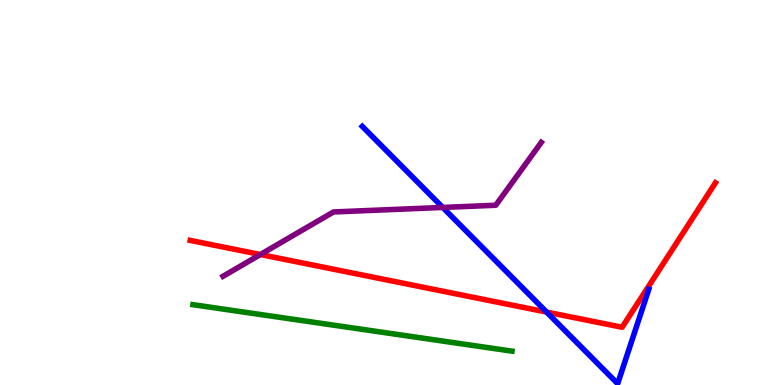[{'lines': ['blue', 'red'], 'intersections': [{'x': 7.05, 'y': 1.89}]}, {'lines': ['green', 'red'], 'intersections': []}, {'lines': ['purple', 'red'], 'intersections': [{'x': 3.36, 'y': 3.39}]}, {'lines': ['blue', 'green'], 'intersections': []}, {'lines': ['blue', 'purple'], 'intersections': [{'x': 5.71, 'y': 4.61}]}, {'lines': ['green', 'purple'], 'intersections': []}]